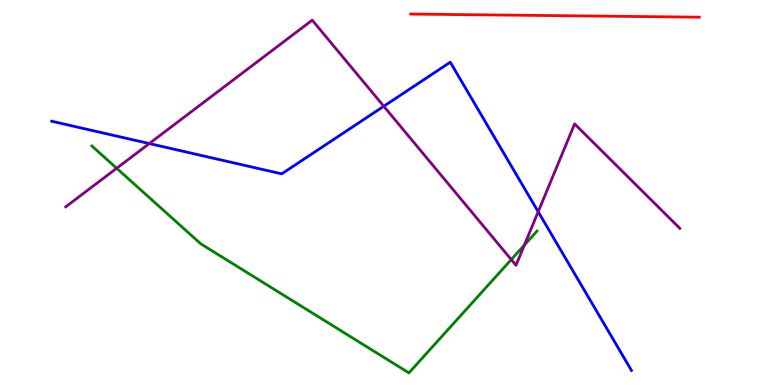[{'lines': ['blue', 'red'], 'intersections': []}, {'lines': ['green', 'red'], 'intersections': []}, {'lines': ['purple', 'red'], 'intersections': []}, {'lines': ['blue', 'green'], 'intersections': []}, {'lines': ['blue', 'purple'], 'intersections': [{'x': 1.93, 'y': 6.27}, {'x': 4.95, 'y': 7.24}, {'x': 6.94, 'y': 4.5}]}, {'lines': ['green', 'purple'], 'intersections': [{'x': 1.51, 'y': 5.63}, {'x': 6.6, 'y': 3.26}, {'x': 6.77, 'y': 3.64}]}]